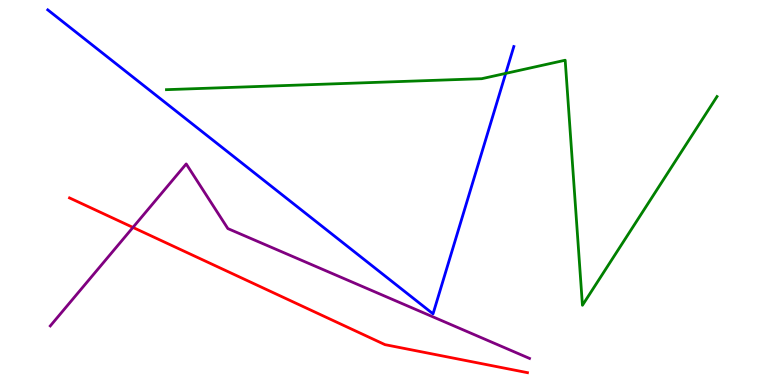[{'lines': ['blue', 'red'], 'intersections': []}, {'lines': ['green', 'red'], 'intersections': []}, {'lines': ['purple', 'red'], 'intersections': [{'x': 1.72, 'y': 4.09}]}, {'lines': ['blue', 'green'], 'intersections': [{'x': 6.53, 'y': 8.09}]}, {'lines': ['blue', 'purple'], 'intersections': []}, {'lines': ['green', 'purple'], 'intersections': []}]